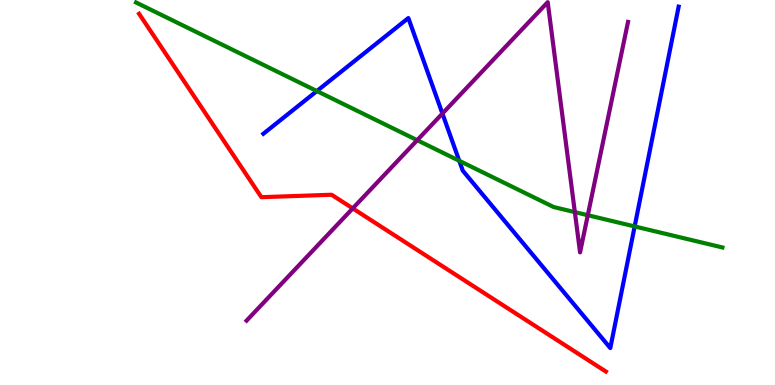[{'lines': ['blue', 'red'], 'intersections': []}, {'lines': ['green', 'red'], 'intersections': []}, {'lines': ['purple', 'red'], 'intersections': [{'x': 4.55, 'y': 4.59}]}, {'lines': ['blue', 'green'], 'intersections': [{'x': 4.09, 'y': 7.63}, {'x': 5.93, 'y': 5.82}, {'x': 8.19, 'y': 4.12}]}, {'lines': ['blue', 'purple'], 'intersections': [{'x': 5.71, 'y': 7.05}]}, {'lines': ['green', 'purple'], 'intersections': [{'x': 5.38, 'y': 6.36}, {'x': 7.42, 'y': 4.49}, {'x': 7.58, 'y': 4.41}]}]